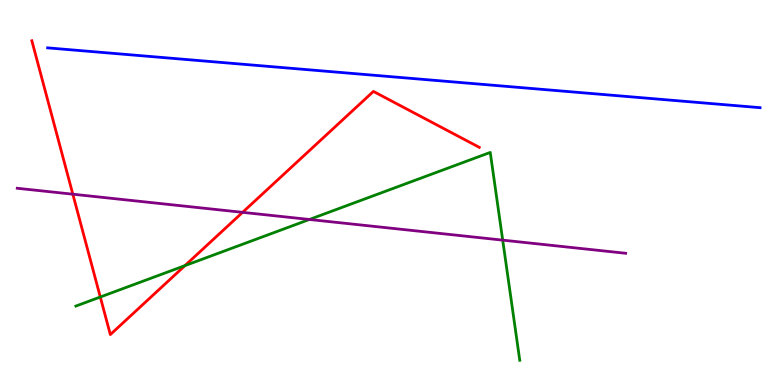[{'lines': ['blue', 'red'], 'intersections': []}, {'lines': ['green', 'red'], 'intersections': [{'x': 1.29, 'y': 2.29}, {'x': 2.39, 'y': 3.1}]}, {'lines': ['purple', 'red'], 'intersections': [{'x': 0.94, 'y': 4.96}, {'x': 3.13, 'y': 4.48}]}, {'lines': ['blue', 'green'], 'intersections': []}, {'lines': ['blue', 'purple'], 'intersections': []}, {'lines': ['green', 'purple'], 'intersections': [{'x': 3.99, 'y': 4.3}, {'x': 6.49, 'y': 3.76}]}]